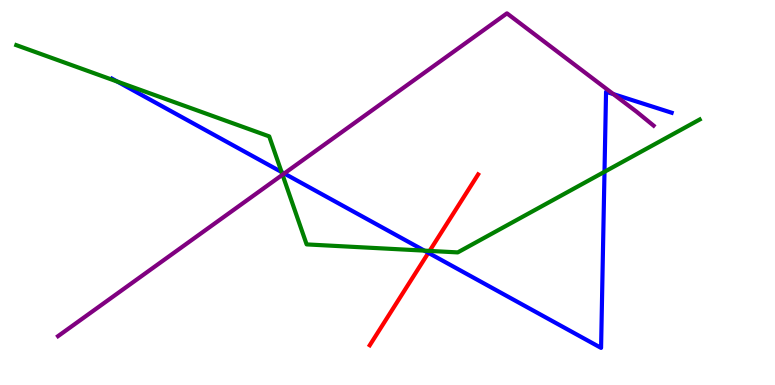[{'lines': ['blue', 'red'], 'intersections': [{'x': 5.53, 'y': 3.43}]}, {'lines': ['green', 'red'], 'intersections': [{'x': 5.54, 'y': 3.48}]}, {'lines': ['purple', 'red'], 'intersections': []}, {'lines': ['blue', 'green'], 'intersections': [{'x': 1.51, 'y': 7.88}, {'x': 3.63, 'y': 5.53}, {'x': 5.48, 'y': 3.49}, {'x': 7.8, 'y': 5.54}]}, {'lines': ['blue', 'purple'], 'intersections': [{'x': 3.67, 'y': 5.49}, {'x': 7.91, 'y': 7.56}]}, {'lines': ['green', 'purple'], 'intersections': [{'x': 3.65, 'y': 5.46}]}]